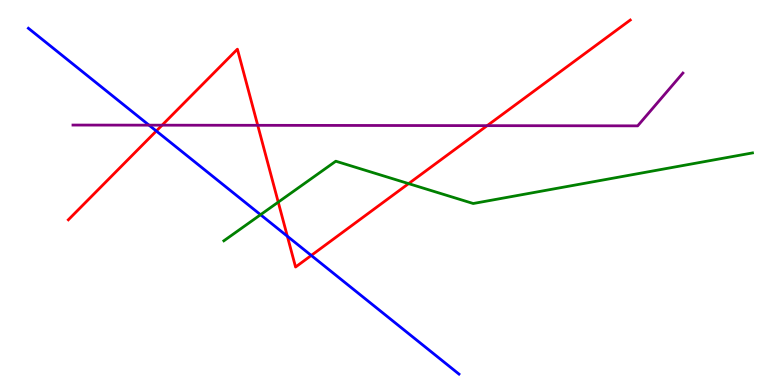[{'lines': ['blue', 'red'], 'intersections': [{'x': 2.02, 'y': 6.6}, {'x': 3.71, 'y': 3.86}, {'x': 4.02, 'y': 3.36}]}, {'lines': ['green', 'red'], 'intersections': [{'x': 3.59, 'y': 4.75}, {'x': 5.27, 'y': 5.23}]}, {'lines': ['purple', 'red'], 'intersections': [{'x': 2.09, 'y': 6.75}, {'x': 3.33, 'y': 6.75}, {'x': 6.29, 'y': 6.74}]}, {'lines': ['blue', 'green'], 'intersections': [{'x': 3.36, 'y': 4.42}]}, {'lines': ['blue', 'purple'], 'intersections': [{'x': 1.92, 'y': 6.75}]}, {'lines': ['green', 'purple'], 'intersections': []}]